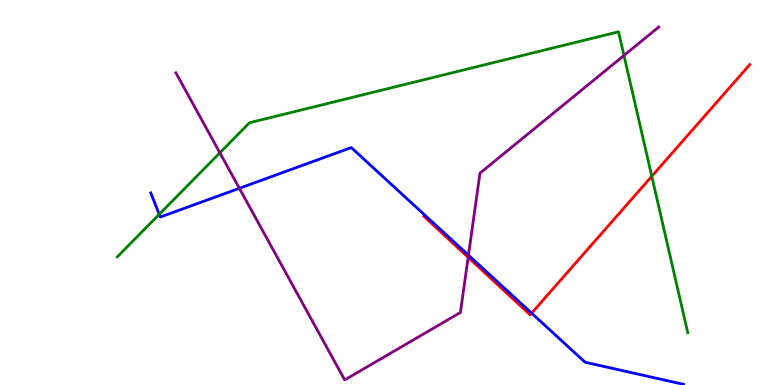[{'lines': ['blue', 'red'], 'intersections': [{'x': 6.86, 'y': 1.87}]}, {'lines': ['green', 'red'], 'intersections': [{'x': 8.41, 'y': 5.42}]}, {'lines': ['purple', 'red'], 'intersections': [{'x': 6.04, 'y': 3.32}]}, {'lines': ['blue', 'green'], 'intersections': [{'x': 2.05, 'y': 4.43}]}, {'lines': ['blue', 'purple'], 'intersections': [{'x': 3.09, 'y': 5.11}, {'x': 6.04, 'y': 3.37}]}, {'lines': ['green', 'purple'], 'intersections': [{'x': 2.84, 'y': 6.03}, {'x': 8.05, 'y': 8.56}]}]